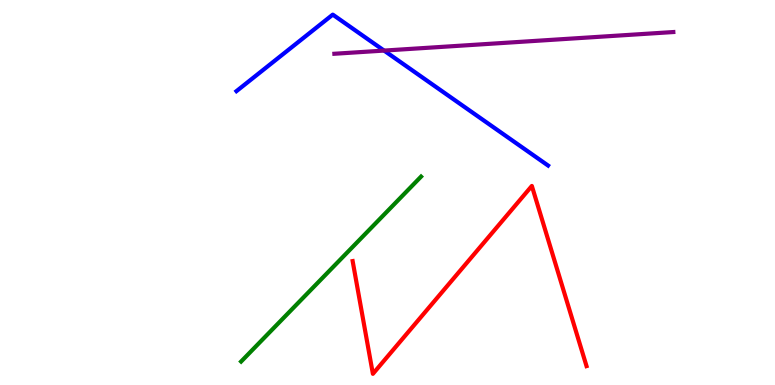[{'lines': ['blue', 'red'], 'intersections': []}, {'lines': ['green', 'red'], 'intersections': []}, {'lines': ['purple', 'red'], 'intersections': []}, {'lines': ['blue', 'green'], 'intersections': []}, {'lines': ['blue', 'purple'], 'intersections': [{'x': 4.96, 'y': 8.69}]}, {'lines': ['green', 'purple'], 'intersections': []}]